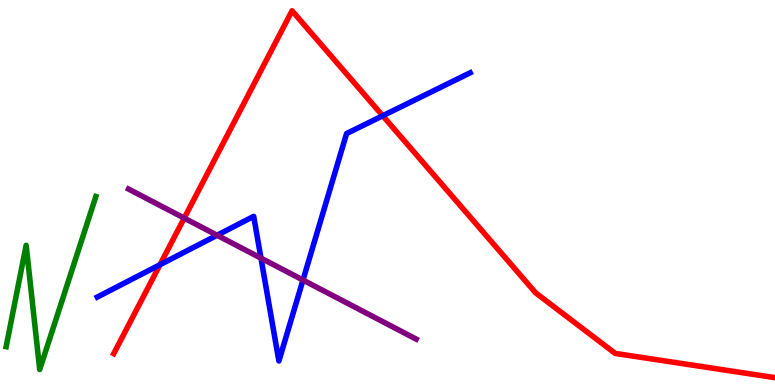[{'lines': ['blue', 'red'], 'intersections': [{'x': 2.06, 'y': 3.12}, {'x': 4.94, 'y': 6.99}]}, {'lines': ['green', 'red'], 'intersections': []}, {'lines': ['purple', 'red'], 'intersections': [{'x': 2.38, 'y': 4.34}]}, {'lines': ['blue', 'green'], 'intersections': []}, {'lines': ['blue', 'purple'], 'intersections': [{'x': 2.8, 'y': 3.89}, {'x': 3.37, 'y': 3.3}, {'x': 3.91, 'y': 2.73}]}, {'lines': ['green', 'purple'], 'intersections': []}]